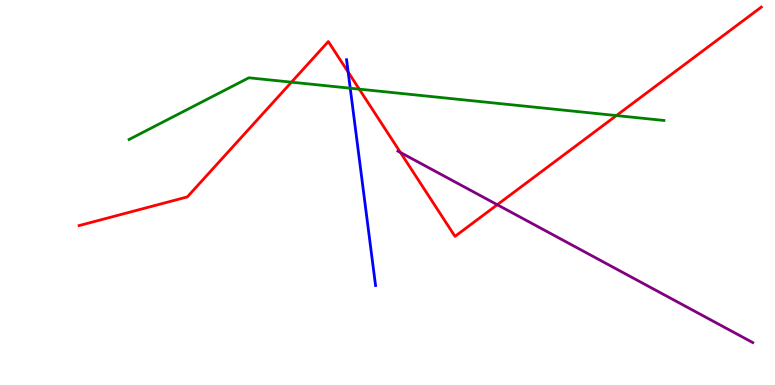[{'lines': ['blue', 'red'], 'intersections': [{'x': 4.49, 'y': 8.13}]}, {'lines': ['green', 'red'], 'intersections': [{'x': 3.76, 'y': 7.87}, {'x': 4.64, 'y': 7.68}, {'x': 7.95, 'y': 7.0}]}, {'lines': ['purple', 'red'], 'intersections': [{'x': 5.17, 'y': 6.04}, {'x': 6.42, 'y': 4.68}]}, {'lines': ['blue', 'green'], 'intersections': [{'x': 4.52, 'y': 7.71}]}, {'lines': ['blue', 'purple'], 'intersections': []}, {'lines': ['green', 'purple'], 'intersections': []}]